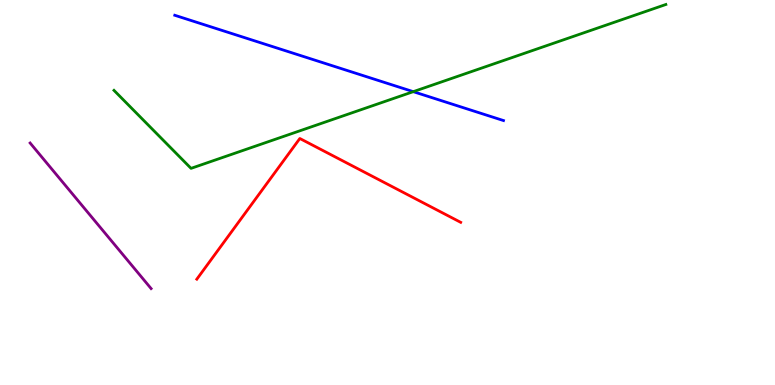[{'lines': ['blue', 'red'], 'intersections': []}, {'lines': ['green', 'red'], 'intersections': []}, {'lines': ['purple', 'red'], 'intersections': []}, {'lines': ['blue', 'green'], 'intersections': [{'x': 5.33, 'y': 7.62}]}, {'lines': ['blue', 'purple'], 'intersections': []}, {'lines': ['green', 'purple'], 'intersections': []}]